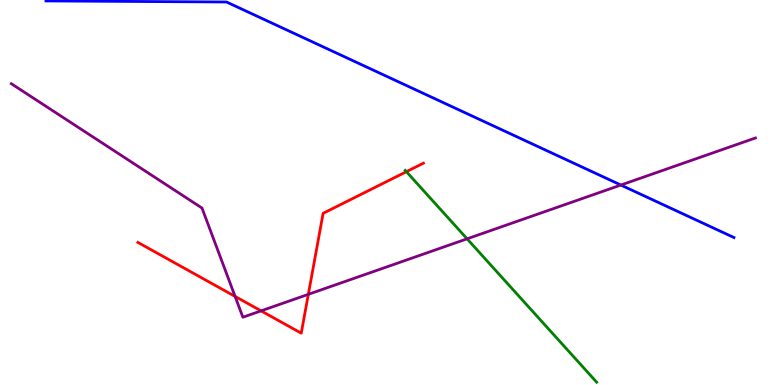[{'lines': ['blue', 'red'], 'intersections': []}, {'lines': ['green', 'red'], 'intersections': [{'x': 5.24, 'y': 5.54}]}, {'lines': ['purple', 'red'], 'intersections': [{'x': 3.03, 'y': 2.3}, {'x': 3.37, 'y': 1.93}, {'x': 3.98, 'y': 2.35}]}, {'lines': ['blue', 'green'], 'intersections': []}, {'lines': ['blue', 'purple'], 'intersections': [{'x': 8.01, 'y': 5.19}]}, {'lines': ['green', 'purple'], 'intersections': [{'x': 6.03, 'y': 3.8}]}]